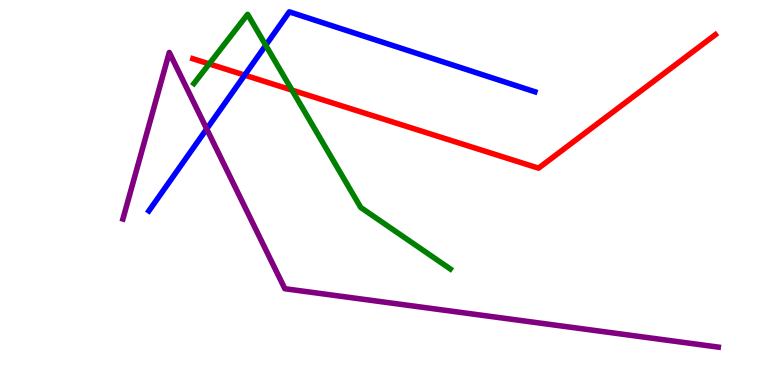[{'lines': ['blue', 'red'], 'intersections': [{'x': 3.16, 'y': 8.05}]}, {'lines': ['green', 'red'], 'intersections': [{'x': 2.7, 'y': 8.34}, {'x': 3.77, 'y': 7.66}]}, {'lines': ['purple', 'red'], 'intersections': []}, {'lines': ['blue', 'green'], 'intersections': [{'x': 3.43, 'y': 8.82}]}, {'lines': ['blue', 'purple'], 'intersections': [{'x': 2.67, 'y': 6.65}]}, {'lines': ['green', 'purple'], 'intersections': []}]